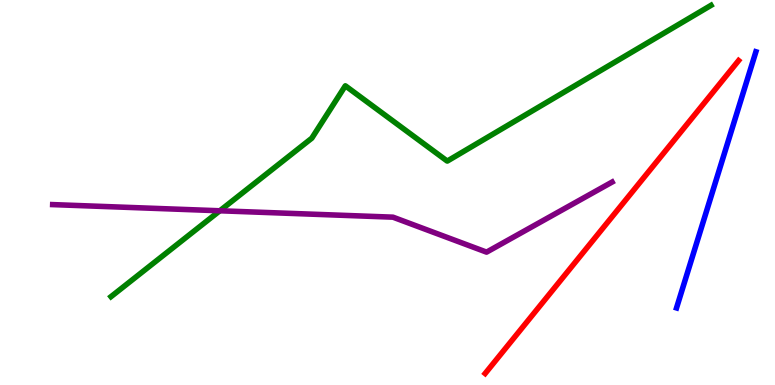[{'lines': ['blue', 'red'], 'intersections': []}, {'lines': ['green', 'red'], 'intersections': []}, {'lines': ['purple', 'red'], 'intersections': []}, {'lines': ['blue', 'green'], 'intersections': []}, {'lines': ['blue', 'purple'], 'intersections': []}, {'lines': ['green', 'purple'], 'intersections': [{'x': 2.84, 'y': 4.53}]}]